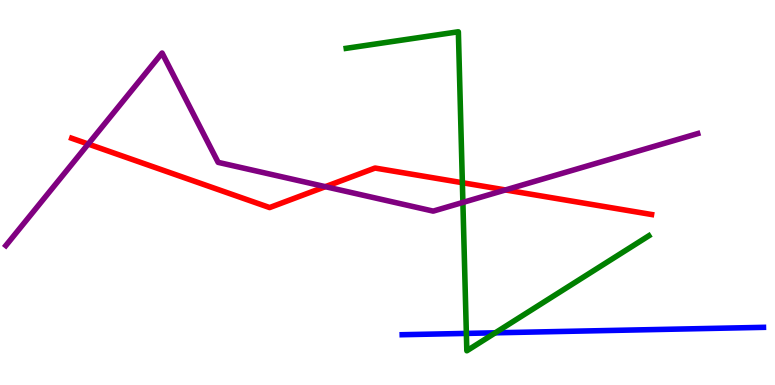[{'lines': ['blue', 'red'], 'intersections': []}, {'lines': ['green', 'red'], 'intersections': [{'x': 5.97, 'y': 5.25}]}, {'lines': ['purple', 'red'], 'intersections': [{'x': 1.14, 'y': 6.26}, {'x': 4.2, 'y': 5.15}, {'x': 6.52, 'y': 5.07}]}, {'lines': ['blue', 'green'], 'intersections': [{'x': 6.02, 'y': 1.34}, {'x': 6.39, 'y': 1.36}]}, {'lines': ['blue', 'purple'], 'intersections': []}, {'lines': ['green', 'purple'], 'intersections': [{'x': 5.97, 'y': 4.74}]}]